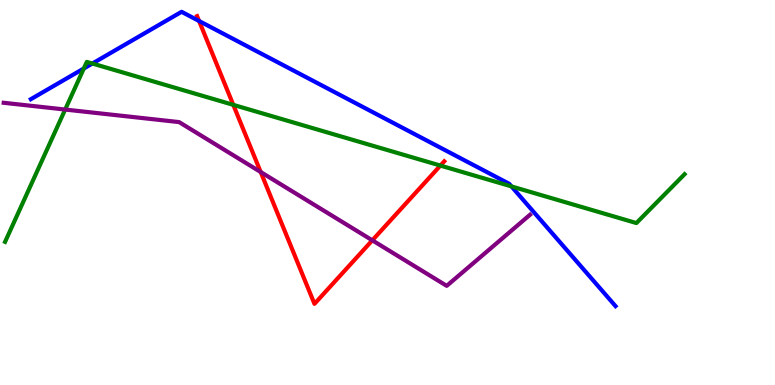[{'lines': ['blue', 'red'], 'intersections': [{'x': 2.57, 'y': 9.45}]}, {'lines': ['green', 'red'], 'intersections': [{'x': 3.01, 'y': 7.28}, {'x': 5.68, 'y': 5.7}]}, {'lines': ['purple', 'red'], 'intersections': [{'x': 3.36, 'y': 5.53}, {'x': 4.8, 'y': 3.76}]}, {'lines': ['blue', 'green'], 'intersections': [{'x': 1.08, 'y': 8.22}, {'x': 1.19, 'y': 8.35}, {'x': 6.6, 'y': 5.16}]}, {'lines': ['blue', 'purple'], 'intersections': []}, {'lines': ['green', 'purple'], 'intersections': [{'x': 0.841, 'y': 7.15}]}]